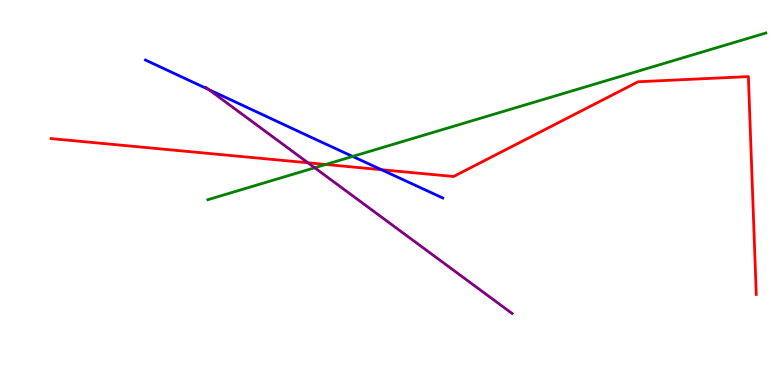[{'lines': ['blue', 'red'], 'intersections': [{'x': 4.92, 'y': 5.59}]}, {'lines': ['green', 'red'], 'intersections': [{'x': 4.2, 'y': 5.73}]}, {'lines': ['purple', 'red'], 'intersections': [{'x': 3.97, 'y': 5.77}]}, {'lines': ['blue', 'green'], 'intersections': [{'x': 4.55, 'y': 5.94}]}, {'lines': ['blue', 'purple'], 'intersections': [{'x': 2.69, 'y': 7.67}]}, {'lines': ['green', 'purple'], 'intersections': [{'x': 4.06, 'y': 5.64}]}]